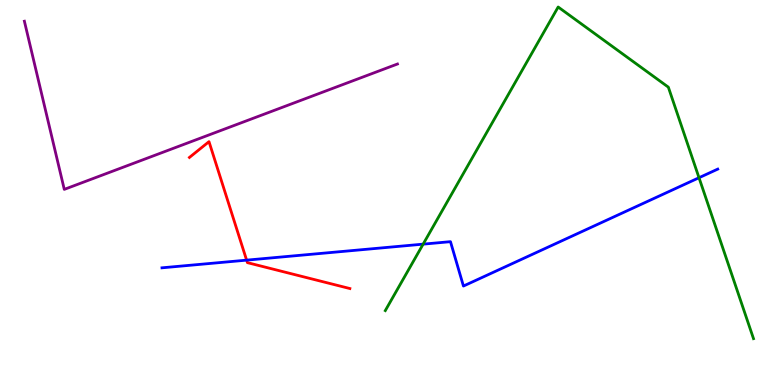[{'lines': ['blue', 'red'], 'intersections': [{'x': 3.18, 'y': 3.24}]}, {'lines': ['green', 'red'], 'intersections': []}, {'lines': ['purple', 'red'], 'intersections': []}, {'lines': ['blue', 'green'], 'intersections': [{'x': 5.46, 'y': 3.66}, {'x': 9.02, 'y': 5.38}]}, {'lines': ['blue', 'purple'], 'intersections': []}, {'lines': ['green', 'purple'], 'intersections': []}]